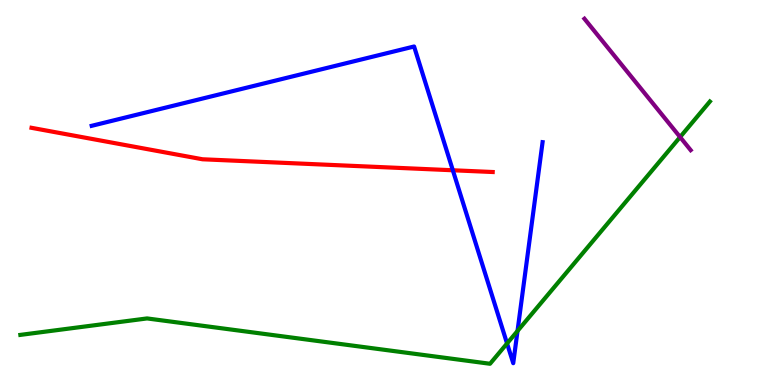[{'lines': ['blue', 'red'], 'intersections': [{'x': 5.84, 'y': 5.58}]}, {'lines': ['green', 'red'], 'intersections': []}, {'lines': ['purple', 'red'], 'intersections': []}, {'lines': ['blue', 'green'], 'intersections': [{'x': 6.54, 'y': 1.08}, {'x': 6.68, 'y': 1.4}]}, {'lines': ['blue', 'purple'], 'intersections': []}, {'lines': ['green', 'purple'], 'intersections': [{'x': 8.78, 'y': 6.44}]}]